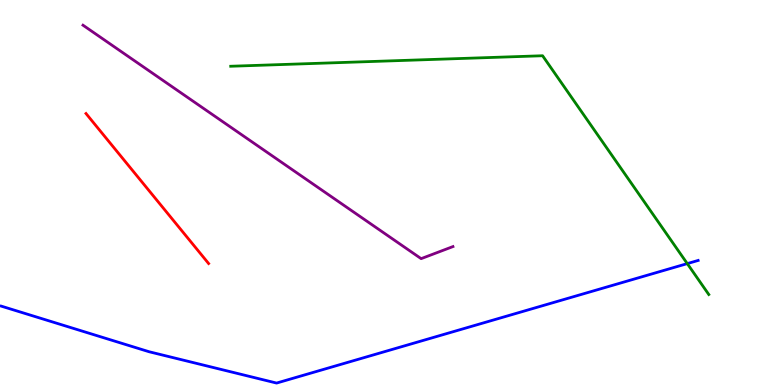[{'lines': ['blue', 'red'], 'intersections': []}, {'lines': ['green', 'red'], 'intersections': []}, {'lines': ['purple', 'red'], 'intersections': []}, {'lines': ['blue', 'green'], 'intersections': [{'x': 8.87, 'y': 3.15}]}, {'lines': ['blue', 'purple'], 'intersections': []}, {'lines': ['green', 'purple'], 'intersections': []}]